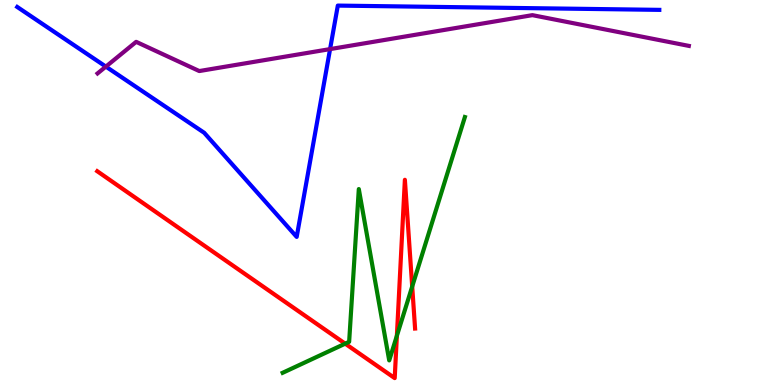[{'lines': ['blue', 'red'], 'intersections': []}, {'lines': ['green', 'red'], 'intersections': [{'x': 4.45, 'y': 1.07}, {'x': 5.12, 'y': 1.28}, {'x': 5.32, 'y': 2.56}]}, {'lines': ['purple', 'red'], 'intersections': []}, {'lines': ['blue', 'green'], 'intersections': []}, {'lines': ['blue', 'purple'], 'intersections': [{'x': 1.37, 'y': 8.27}, {'x': 4.26, 'y': 8.72}]}, {'lines': ['green', 'purple'], 'intersections': []}]